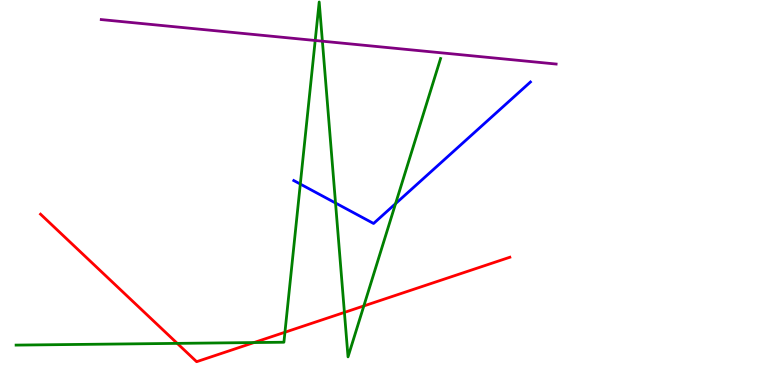[{'lines': ['blue', 'red'], 'intersections': []}, {'lines': ['green', 'red'], 'intersections': [{'x': 2.29, 'y': 1.08}, {'x': 3.28, 'y': 1.1}, {'x': 3.68, 'y': 1.37}, {'x': 4.44, 'y': 1.89}, {'x': 4.69, 'y': 2.05}]}, {'lines': ['purple', 'red'], 'intersections': []}, {'lines': ['blue', 'green'], 'intersections': [{'x': 3.87, 'y': 5.22}, {'x': 4.33, 'y': 4.73}, {'x': 5.1, 'y': 4.71}]}, {'lines': ['blue', 'purple'], 'intersections': []}, {'lines': ['green', 'purple'], 'intersections': [{'x': 4.07, 'y': 8.95}, {'x': 4.16, 'y': 8.93}]}]